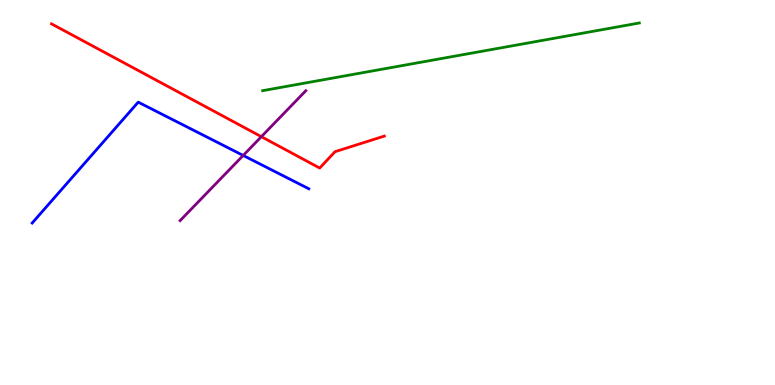[{'lines': ['blue', 'red'], 'intersections': []}, {'lines': ['green', 'red'], 'intersections': []}, {'lines': ['purple', 'red'], 'intersections': [{'x': 3.37, 'y': 6.45}]}, {'lines': ['blue', 'green'], 'intersections': []}, {'lines': ['blue', 'purple'], 'intersections': [{'x': 3.14, 'y': 5.96}]}, {'lines': ['green', 'purple'], 'intersections': []}]